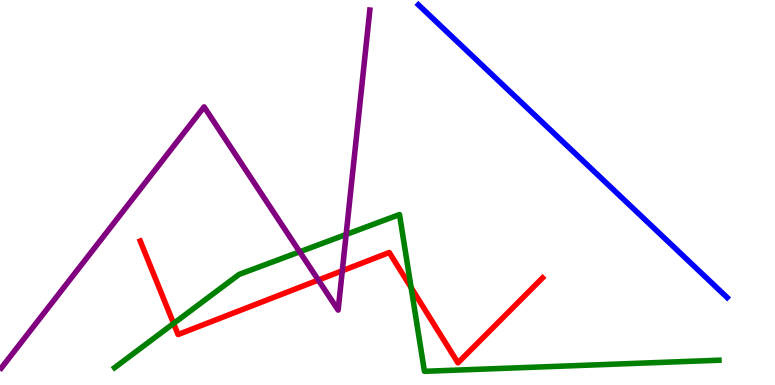[{'lines': ['blue', 'red'], 'intersections': []}, {'lines': ['green', 'red'], 'intersections': [{'x': 2.24, 'y': 1.6}, {'x': 5.3, 'y': 2.53}]}, {'lines': ['purple', 'red'], 'intersections': [{'x': 4.11, 'y': 2.73}, {'x': 4.42, 'y': 2.97}]}, {'lines': ['blue', 'green'], 'intersections': []}, {'lines': ['blue', 'purple'], 'intersections': []}, {'lines': ['green', 'purple'], 'intersections': [{'x': 3.87, 'y': 3.46}, {'x': 4.47, 'y': 3.91}]}]